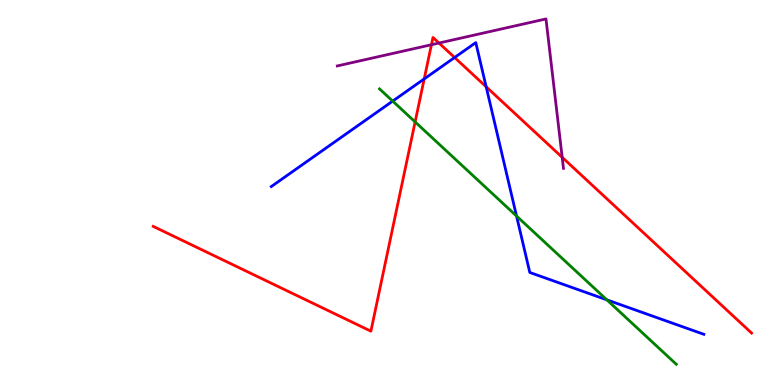[{'lines': ['blue', 'red'], 'intersections': [{'x': 5.47, 'y': 7.95}, {'x': 5.87, 'y': 8.51}, {'x': 6.27, 'y': 7.75}]}, {'lines': ['green', 'red'], 'intersections': [{'x': 5.36, 'y': 6.83}]}, {'lines': ['purple', 'red'], 'intersections': [{'x': 5.57, 'y': 8.84}, {'x': 5.66, 'y': 8.88}, {'x': 7.25, 'y': 5.91}]}, {'lines': ['blue', 'green'], 'intersections': [{'x': 5.07, 'y': 7.37}, {'x': 6.66, 'y': 4.39}, {'x': 7.83, 'y': 2.21}]}, {'lines': ['blue', 'purple'], 'intersections': []}, {'lines': ['green', 'purple'], 'intersections': []}]